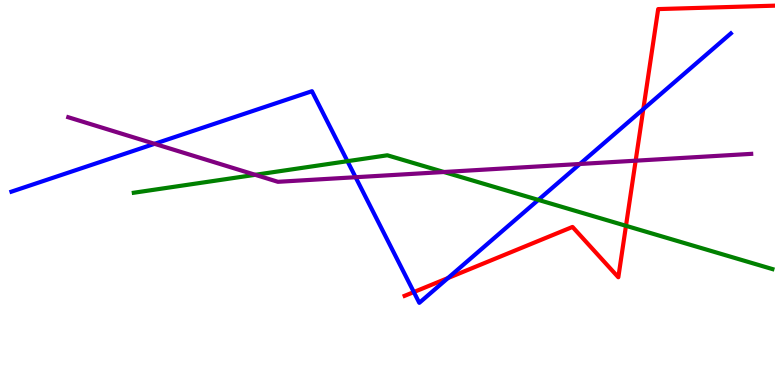[{'lines': ['blue', 'red'], 'intersections': [{'x': 5.34, 'y': 2.41}, {'x': 5.78, 'y': 2.78}, {'x': 8.3, 'y': 7.17}]}, {'lines': ['green', 'red'], 'intersections': [{'x': 8.08, 'y': 4.14}]}, {'lines': ['purple', 'red'], 'intersections': [{'x': 8.2, 'y': 5.83}]}, {'lines': ['blue', 'green'], 'intersections': [{'x': 4.48, 'y': 5.81}, {'x': 6.95, 'y': 4.81}]}, {'lines': ['blue', 'purple'], 'intersections': [{'x': 1.99, 'y': 6.26}, {'x': 4.59, 'y': 5.4}, {'x': 7.48, 'y': 5.74}]}, {'lines': ['green', 'purple'], 'intersections': [{'x': 3.29, 'y': 5.46}, {'x': 5.73, 'y': 5.53}]}]